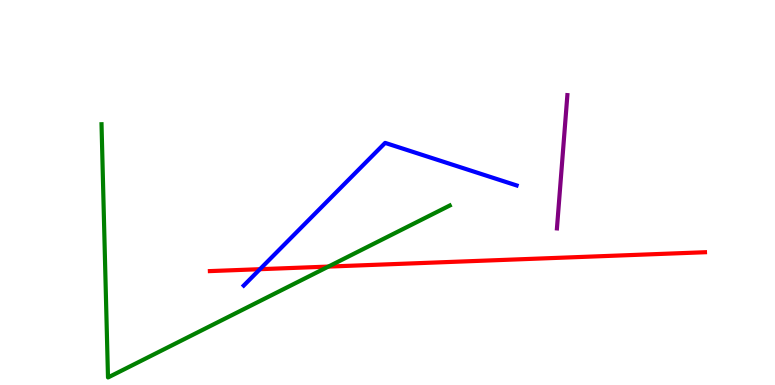[{'lines': ['blue', 'red'], 'intersections': [{'x': 3.35, 'y': 3.01}]}, {'lines': ['green', 'red'], 'intersections': [{'x': 4.24, 'y': 3.08}]}, {'lines': ['purple', 'red'], 'intersections': []}, {'lines': ['blue', 'green'], 'intersections': []}, {'lines': ['blue', 'purple'], 'intersections': []}, {'lines': ['green', 'purple'], 'intersections': []}]